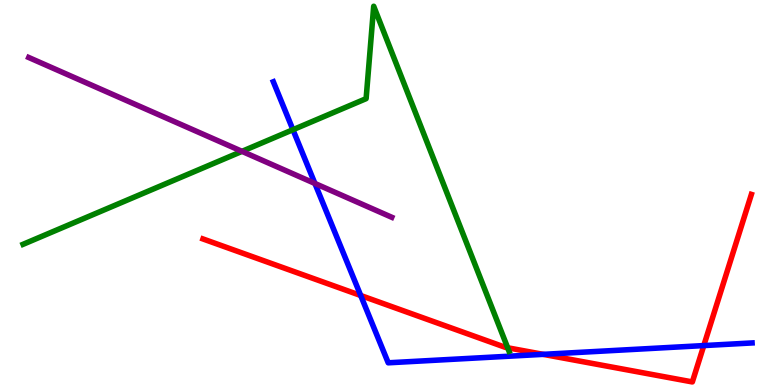[{'lines': ['blue', 'red'], 'intersections': [{'x': 4.65, 'y': 2.32}, {'x': 7.01, 'y': 0.796}, {'x': 9.08, 'y': 1.02}]}, {'lines': ['green', 'red'], 'intersections': [{'x': 6.55, 'y': 0.967}]}, {'lines': ['purple', 'red'], 'intersections': []}, {'lines': ['blue', 'green'], 'intersections': [{'x': 3.78, 'y': 6.63}]}, {'lines': ['blue', 'purple'], 'intersections': [{'x': 4.06, 'y': 5.24}]}, {'lines': ['green', 'purple'], 'intersections': [{'x': 3.12, 'y': 6.07}]}]